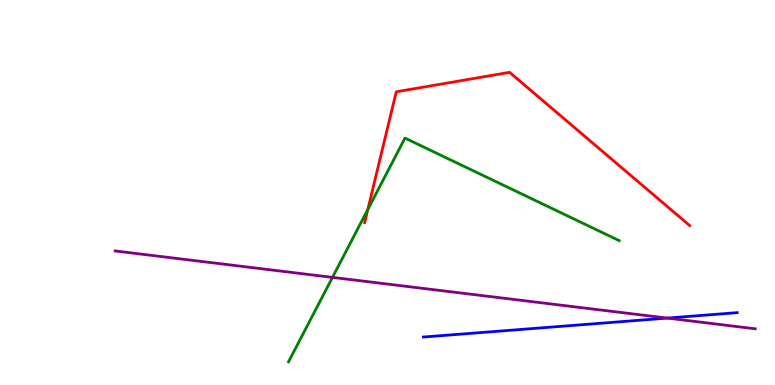[{'lines': ['blue', 'red'], 'intersections': []}, {'lines': ['green', 'red'], 'intersections': [{'x': 4.75, 'y': 4.56}]}, {'lines': ['purple', 'red'], 'intersections': []}, {'lines': ['blue', 'green'], 'intersections': []}, {'lines': ['blue', 'purple'], 'intersections': [{'x': 8.61, 'y': 1.74}]}, {'lines': ['green', 'purple'], 'intersections': [{'x': 4.29, 'y': 2.8}]}]